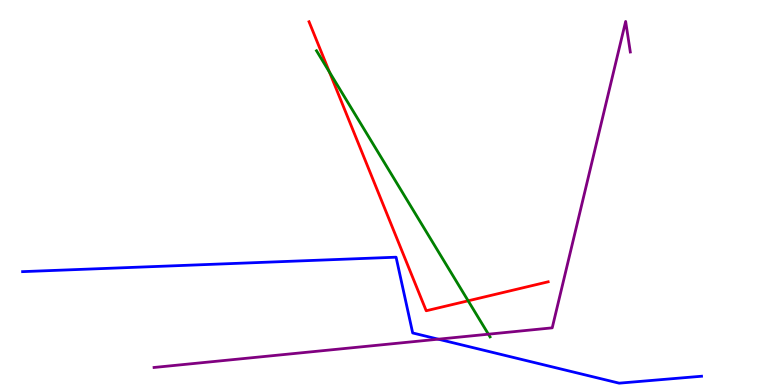[{'lines': ['blue', 'red'], 'intersections': []}, {'lines': ['green', 'red'], 'intersections': [{'x': 4.25, 'y': 8.13}, {'x': 6.04, 'y': 2.19}]}, {'lines': ['purple', 'red'], 'intersections': []}, {'lines': ['blue', 'green'], 'intersections': []}, {'lines': ['blue', 'purple'], 'intersections': [{'x': 5.66, 'y': 1.19}]}, {'lines': ['green', 'purple'], 'intersections': [{'x': 6.3, 'y': 1.32}]}]